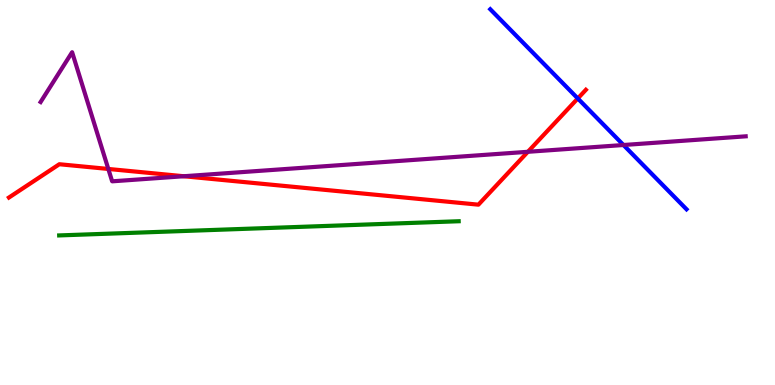[{'lines': ['blue', 'red'], 'intersections': [{'x': 7.46, 'y': 7.44}]}, {'lines': ['green', 'red'], 'intersections': []}, {'lines': ['purple', 'red'], 'intersections': [{'x': 1.4, 'y': 5.61}, {'x': 2.37, 'y': 5.42}, {'x': 6.81, 'y': 6.06}]}, {'lines': ['blue', 'green'], 'intersections': []}, {'lines': ['blue', 'purple'], 'intersections': [{'x': 8.04, 'y': 6.23}]}, {'lines': ['green', 'purple'], 'intersections': []}]